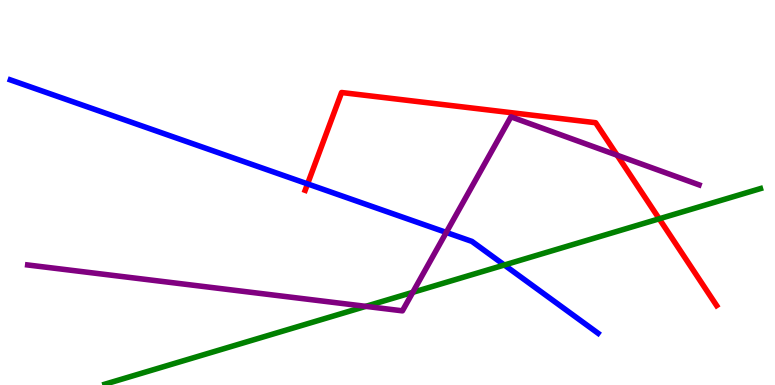[{'lines': ['blue', 'red'], 'intersections': [{'x': 3.97, 'y': 5.22}]}, {'lines': ['green', 'red'], 'intersections': [{'x': 8.51, 'y': 4.32}]}, {'lines': ['purple', 'red'], 'intersections': [{'x': 7.96, 'y': 5.97}]}, {'lines': ['blue', 'green'], 'intersections': [{'x': 6.51, 'y': 3.12}]}, {'lines': ['blue', 'purple'], 'intersections': [{'x': 5.76, 'y': 3.96}]}, {'lines': ['green', 'purple'], 'intersections': [{'x': 4.72, 'y': 2.04}, {'x': 5.33, 'y': 2.41}]}]